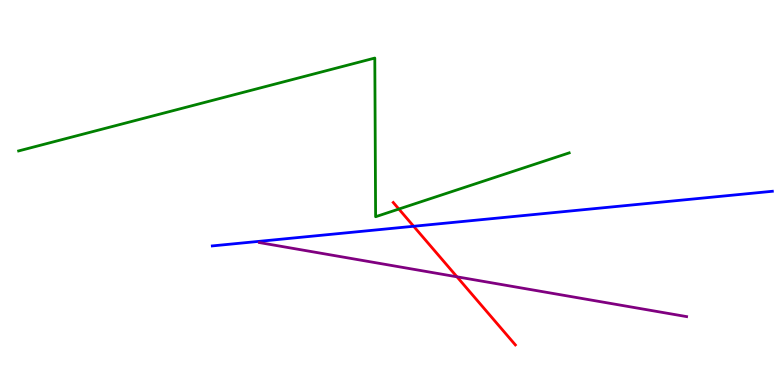[{'lines': ['blue', 'red'], 'intersections': [{'x': 5.34, 'y': 4.12}]}, {'lines': ['green', 'red'], 'intersections': [{'x': 5.15, 'y': 4.57}]}, {'lines': ['purple', 'red'], 'intersections': [{'x': 5.9, 'y': 2.81}]}, {'lines': ['blue', 'green'], 'intersections': []}, {'lines': ['blue', 'purple'], 'intersections': []}, {'lines': ['green', 'purple'], 'intersections': []}]